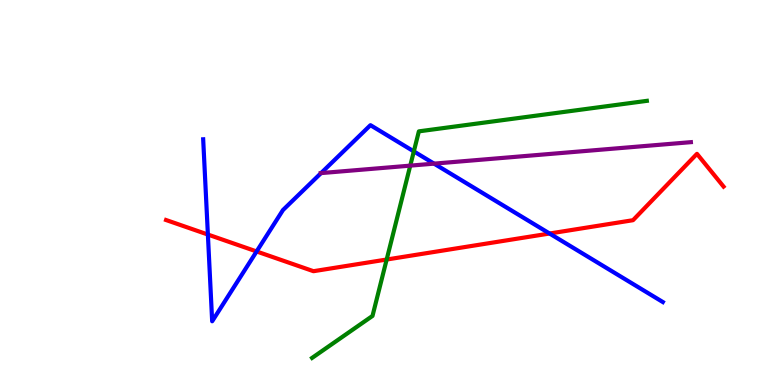[{'lines': ['blue', 'red'], 'intersections': [{'x': 2.68, 'y': 3.91}, {'x': 3.31, 'y': 3.47}, {'x': 7.09, 'y': 3.93}]}, {'lines': ['green', 'red'], 'intersections': [{'x': 4.99, 'y': 3.26}]}, {'lines': ['purple', 'red'], 'intersections': []}, {'lines': ['blue', 'green'], 'intersections': [{'x': 5.34, 'y': 6.07}]}, {'lines': ['blue', 'purple'], 'intersections': [{'x': 4.14, 'y': 5.5}, {'x': 5.6, 'y': 5.75}]}, {'lines': ['green', 'purple'], 'intersections': [{'x': 5.29, 'y': 5.7}]}]